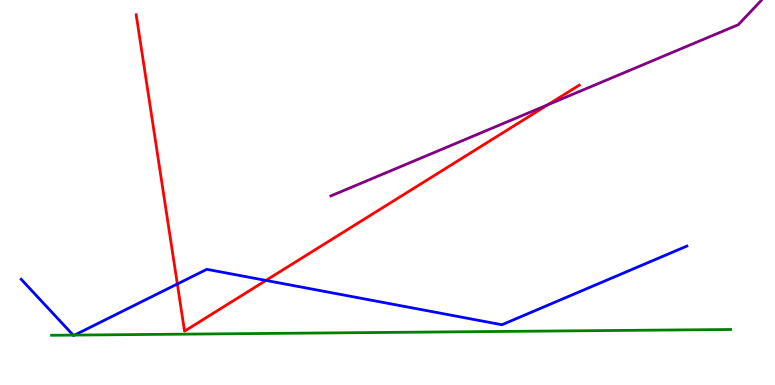[{'lines': ['blue', 'red'], 'intersections': [{'x': 2.29, 'y': 2.62}, {'x': 3.43, 'y': 2.72}]}, {'lines': ['green', 'red'], 'intersections': []}, {'lines': ['purple', 'red'], 'intersections': [{'x': 7.07, 'y': 7.28}]}, {'lines': ['blue', 'green'], 'intersections': [{'x': 0.944, 'y': 1.3}, {'x': 0.962, 'y': 1.3}]}, {'lines': ['blue', 'purple'], 'intersections': []}, {'lines': ['green', 'purple'], 'intersections': []}]